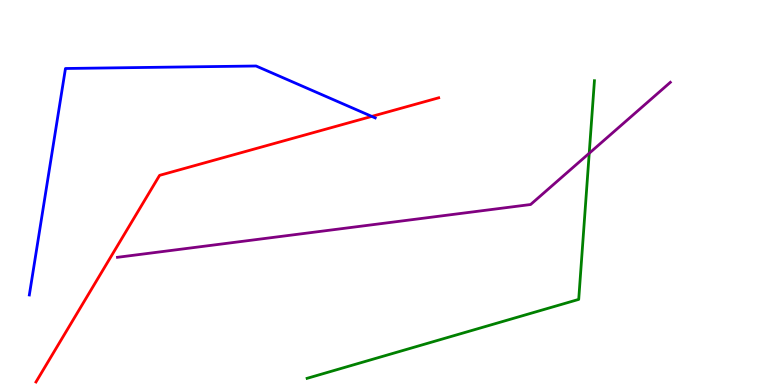[{'lines': ['blue', 'red'], 'intersections': [{'x': 4.8, 'y': 6.98}]}, {'lines': ['green', 'red'], 'intersections': []}, {'lines': ['purple', 'red'], 'intersections': []}, {'lines': ['blue', 'green'], 'intersections': []}, {'lines': ['blue', 'purple'], 'intersections': []}, {'lines': ['green', 'purple'], 'intersections': [{'x': 7.6, 'y': 6.02}]}]